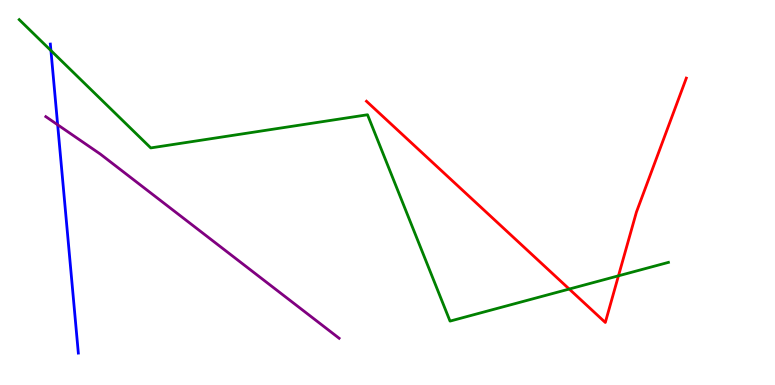[{'lines': ['blue', 'red'], 'intersections': []}, {'lines': ['green', 'red'], 'intersections': [{'x': 7.34, 'y': 2.49}, {'x': 7.98, 'y': 2.84}]}, {'lines': ['purple', 'red'], 'intersections': []}, {'lines': ['blue', 'green'], 'intersections': [{'x': 0.657, 'y': 8.69}]}, {'lines': ['blue', 'purple'], 'intersections': [{'x': 0.744, 'y': 6.76}]}, {'lines': ['green', 'purple'], 'intersections': []}]